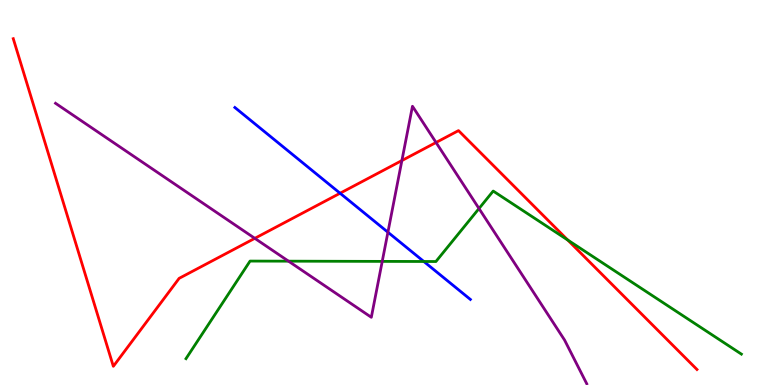[{'lines': ['blue', 'red'], 'intersections': [{'x': 4.39, 'y': 4.98}]}, {'lines': ['green', 'red'], 'intersections': [{'x': 7.33, 'y': 3.77}]}, {'lines': ['purple', 'red'], 'intersections': [{'x': 3.29, 'y': 3.81}, {'x': 5.19, 'y': 5.83}, {'x': 5.63, 'y': 6.3}]}, {'lines': ['blue', 'green'], 'intersections': [{'x': 5.47, 'y': 3.21}]}, {'lines': ['blue', 'purple'], 'intersections': [{'x': 5.01, 'y': 3.97}]}, {'lines': ['green', 'purple'], 'intersections': [{'x': 3.72, 'y': 3.22}, {'x': 4.93, 'y': 3.21}, {'x': 6.18, 'y': 4.58}]}]